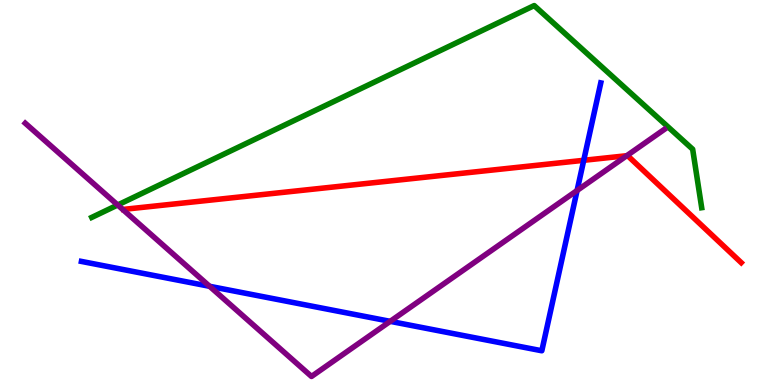[{'lines': ['blue', 'red'], 'intersections': [{'x': 7.53, 'y': 5.84}]}, {'lines': ['green', 'red'], 'intersections': []}, {'lines': ['purple', 'red'], 'intersections': [{'x': 8.09, 'y': 5.96}]}, {'lines': ['blue', 'green'], 'intersections': []}, {'lines': ['blue', 'purple'], 'intersections': [{'x': 2.7, 'y': 2.56}, {'x': 5.03, 'y': 1.65}, {'x': 7.45, 'y': 5.05}]}, {'lines': ['green', 'purple'], 'intersections': [{'x': 1.52, 'y': 4.68}]}]